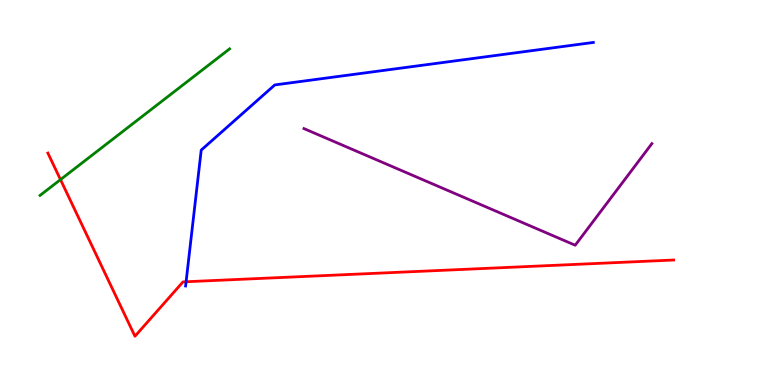[{'lines': ['blue', 'red'], 'intersections': [{'x': 2.4, 'y': 2.68}]}, {'lines': ['green', 'red'], 'intersections': [{'x': 0.78, 'y': 5.33}]}, {'lines': ['purple', 'red'], 'intersections': []}, {'lines': ['blue', 'green'], 'intersections': []}, {'lines': ['blue', 'purple'], 'intersections': []}, {'lines': ['green', 'purple'], 'intersections': []}]